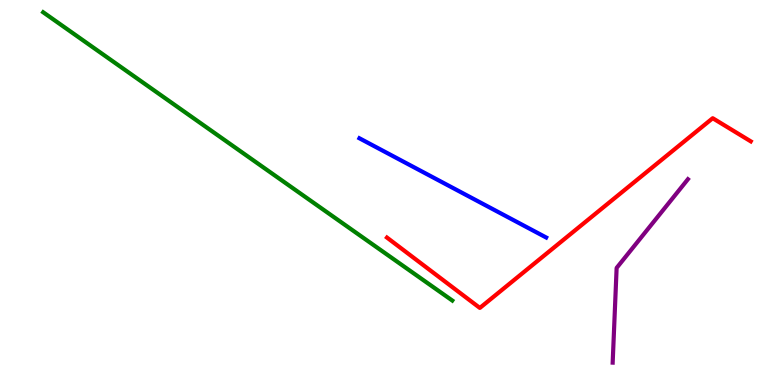[{'lines': ['blue', 'red'], 'intersections': []}, {'lines': ['green', 'red'], 'intersections': []}, {'lines': ['purple', 'red'], 'intersections': []}, {'lines': ['blue', 'green'], 'intersections': []}, {'lines': ['blue', 'purple'], 'intersections': []}, {'lines': ['green', 'purple'], 'intersections': []}]